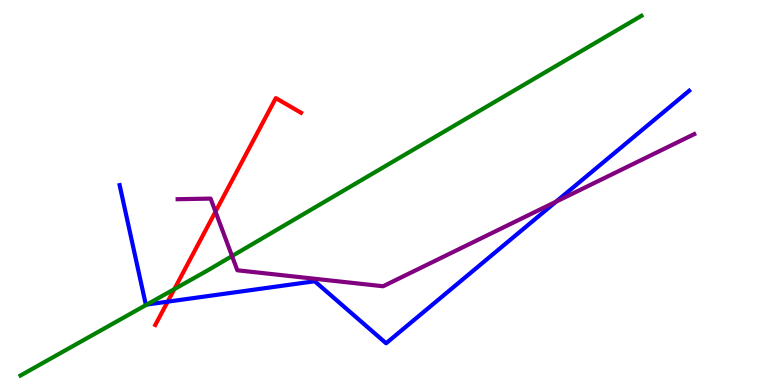[{'lines': ['blue', 'red'], 'intersections': [{'x': 2.16, 'y': 2.16}]}, {'lines': ['green', 'red'], 'intersections': [{'x': 2.25, 'y': 2.49}]}, {'lines': ['purple', 'red'], 'intersections': [{'x': 2.78, 'y': 4.5}]}, {'lines': ['blue', 'green'], 'intersections': [{'x': 1.9, 'y': 2.09}]}, {'lines': ['blue', 'purple'], 'intersections': [{'x': 7.17, 'y': 4.76}]}, {'lines': ['green', 'purple'], 'intersections': [{'x': 2.99, 'y': 3.35}]}]